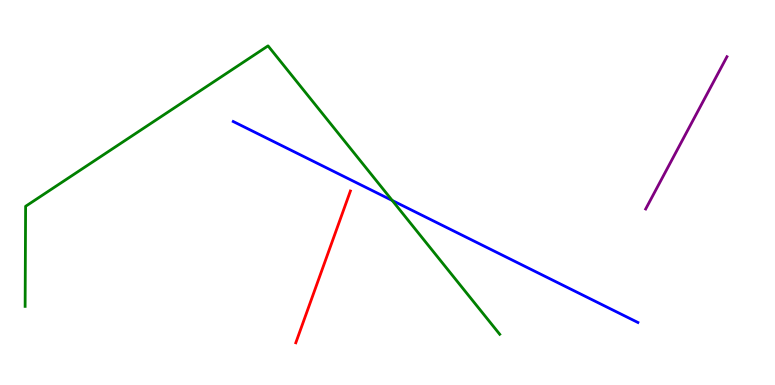[{'lines': ['blue', 'red'], 'intersections': []}, {'lines': ['green', 'red'], 'intersections': []}, {'lines': ['purple', 'red'], 'intersections': []}, {'lines': ['blue', 'green'], 'intersections': [{'x': 5.06, 'y': 4.79}]}, {'lines': ['blue', 'purple'], 'intersections': []}, {'lines': ['green', 'purple'], 'intersections': []}]